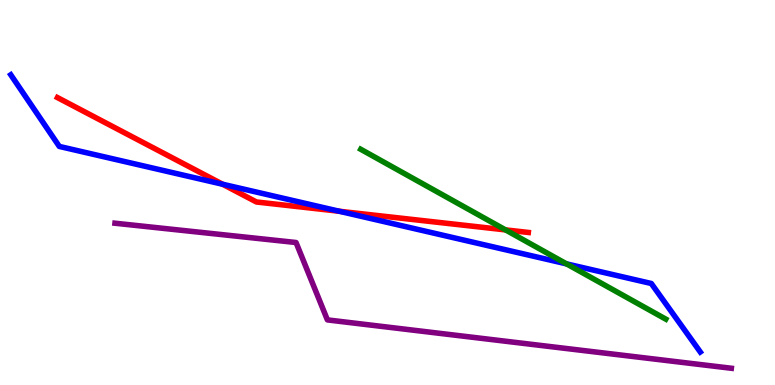[{'lines': ['blue', 'red'], 'intersections': [{'x': 2.87, 'y': 5.21}, {'x': 4.38, 'y': 4.51}]}, {'lines': ['green', 'red'], 'intersections': [{'x': 6.52, 'y': 4.03}]}, {'lines': ['purple', 'red'], 'intersections': []}, {'lines': ['blue', 'green'], 'intersections': [{'x': 7.31, 'y': 3.15}]}, {'lines': ['blue', 'purple'], 'intersections': []}, {'lines': ['green', 'purple'], 'intersections': []}]